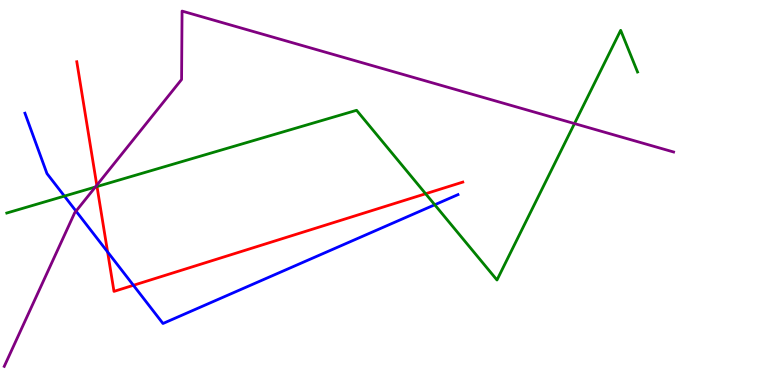[{'lines': ['blue', 'red'], 'intersections': [{'x': 1.39, 'y': 3.46}, {'x': 1.72, 'y': 2.59}]}, {'lines': ['green', 'red'], 'intersections': [{'x': 1.25, 'y': 5.15}, {'x': 5.49, 'y': 4.97}]}, {'lines': ['purple', 'red'], 'intersections': [{'x': 1.25, 'y': 5.19}]}, {'lines': ['blue', 'green'], 'intersections': [{'x': 0.831, 'y': 4.91}, {'x': 5.61, 'y': 4.68}]}, {'lines': ['blue', 'purple'], 'intersections': [{'x': 0.981, 'y': 4.52}]}, {'lines': ['green', 'purple'], 'intersections': [{'x': 1.23, 'y': 5.14}, {'x': 7.41, 'y': 6.79}]}]